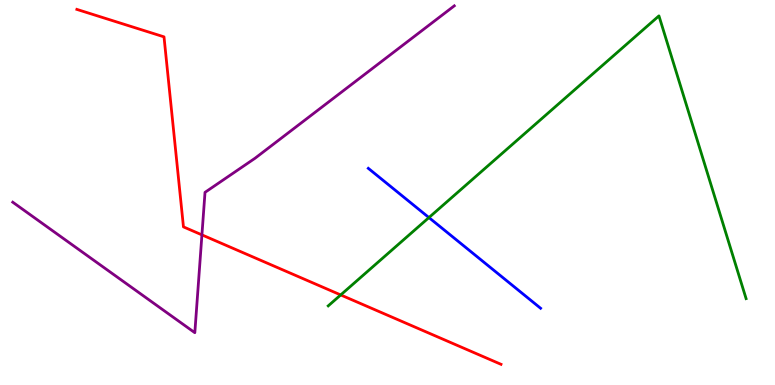[{'lines': ['blue', 'red'], 'intersections': []}, {'lines': ['green', 'red'], 'intersections': [{'x': 4.4, 'y': 2.34}]}, {'lines': ['purple', 'red'], 'intersections': [{'x': 2.61, 'y': 3.9}]}, {'lines': ['blue', 'green'], 'intersections': [{'x': 5.53, 'y': 4.35}]}, {'lines': ['blue', 'purple'], 'intersections': []}, {'lines': ['green', 'purple'], 'intersections': []}]